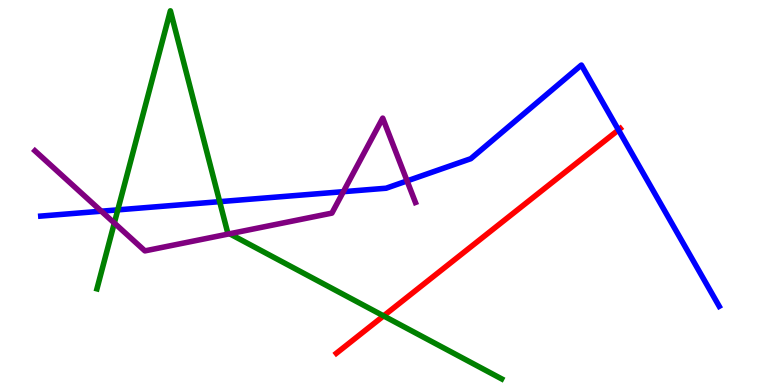[{'lines': ['blue', 'red'], 'intersections': [{'x': 7.98, 'y': 6.62}]}, {'lines': ['green', 'red'], 'intersections': [{'x': 4.95, 'y': 1.79}]}, {'lines': ['purple', 'red'], 'intersections': []}, {'lines': ['blue', 'green'], 'intersections': [{'x': 1.52, 'y': 4.55}, {'x': 2.83, 'y': 4.76}]}, {'lines': ['blue', 'purple'], 'intersections': [{'x': 1.31, 'y': 4.51}, {'x': 4.43, 'y': 5.02}, {'x': 5.25, 'y': 5.3}]}, {'lines': ['green', 'purple'], 'intersections': [{'x': 1.48, 'y': 4.21}, {'x': 2.96, 'y': 3.93}]}]